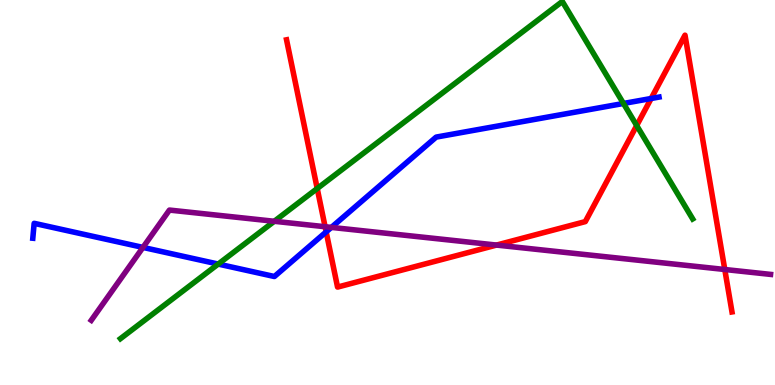[{'lines': ['blue', 'red'], 'intersections': [{'x': 4.21, 'y': 3.98}, {'x': 8.4, 'y': 7.44}]}, {'lines': ['green', 'red'], 'intersections': [{'x': 4.09, 'y': 5.1}, {'x': 8.22, 'y': 6.74}]}, {'lines': ['purple', 'red'], 'intersections': [{'x': 4.19, 'y': 4.11}, {'x': 6.41, 'y': 3.63}, {'x': 9.35, 'y': 3.0}]}, {'lines': ['blue', 'green'], 'intersections': [{'x': 2.82, 'y': 3.14}, {'x': 8.04, 'y': 7.31}]}, {'lines': ['blue', 'purple'], 'intersections': [{'x': 1.84, 'y': 3.57}, {'x': 4.28, 'y': 4.09}]}, {'lines': ['green', 'purple'], 'intersections': [{'x': 3.54, 'y': 4.25}]}]